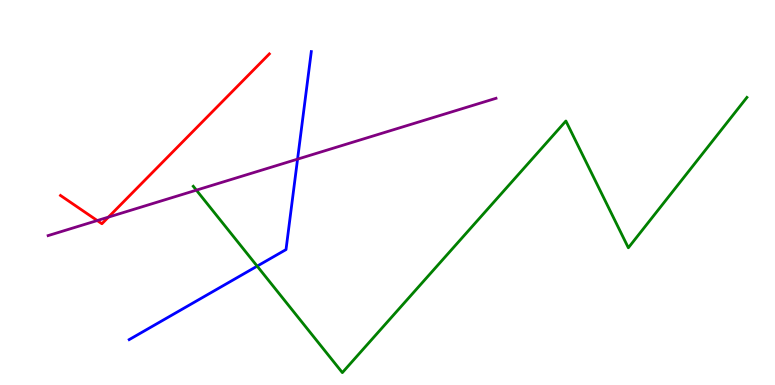[{'lines': ['blue', 'red'], 'intersections': []}, {'lines': ['green', 'red'], 'intersections': []}, {'lines': ['purple', 'red'], 'intersections': [{'x': 1.25, 'y': 4.27}, {'x': 1.4, 'y': 4.36}]}, {'lines': ['blue', 'green'], 'intersections': [{'x': 3.32, 'y': 3.09}]}, {'lines': ['blue', 'purple'], 'intersections': [{'x': 3.84, 'y': 5.87}]}, {'lines': ['green', 'purple'], 'intersections': [{'x': 2.53, 'y': 5.06}]}]